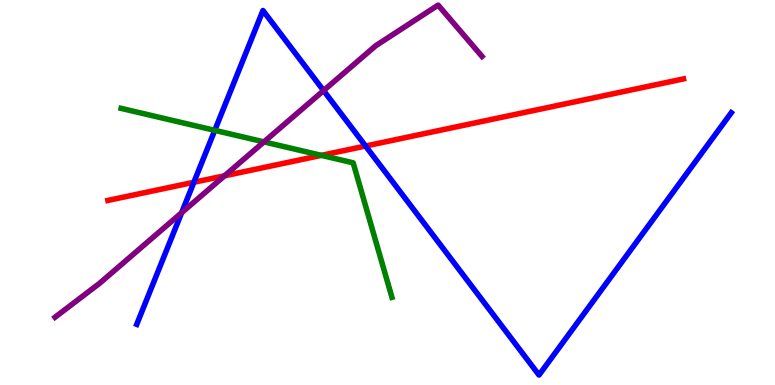[{'lines': ['blue', 'red'], 'intersections': [{'x': 2.5, 'y': 5.27}, {'x': 4.72, 'y': 6.21}]}, {'lines': ['green', 'red'], 'intersections': [{'x': 4.15, 'y': 5.96}]}, {'lines': ['purple', 'red'], 'intersections': [{'x': 2.9, 'y': 5.43}]}, {'lines': ['blue', 'green'], 'intersections': [{'x': 2.77, 'y': 6.61}]}, {'lines': ['blue', 'purple'], 'intersections': [{'x': 2.34, 'y': 4.48}, {'x': 4.18, 'y': 7.65}]}, {'lines': ['green', 'purple'], 'intersections': [{'x': 3.41, 'y': 6.31}]}]